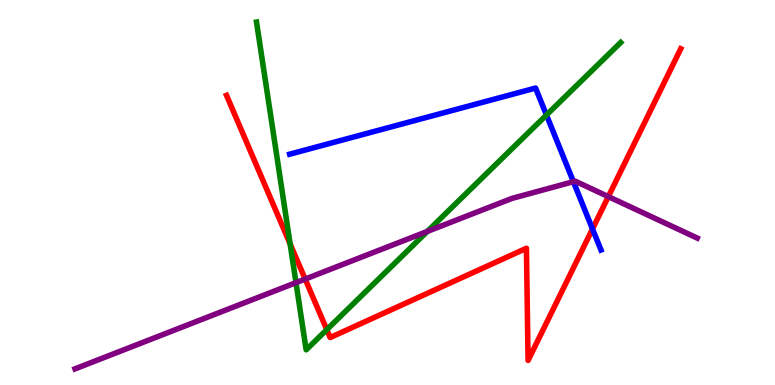[{'lines': ['blue', 'red'], 'intersections': [{'x': 7.64, 'y': 4.05}]}, {'lines': ['green', 'red'], 'intersections': [{'x': 3.74, 'y': 3.66}, {'x': 4.22, 'y': 1.44}]}, {'lines': ['purple', 'red'], 'intersections': [{'x': 3.94, 'y': 2.75}, {'x': 7.85, 'y': 4.89}]}, {'lines': ['blue', 'green'], 'intersections': [{'x': 7.05, 'y': 7.01}]}, {'lines': ['blue', 'purple'], 'intersections': [{'x': 7.4, 'y': 5.28}]}, {'lines': ['green', 'purple'], 'intersections': [{'x': 3.82, 'y': 2.66}, {'x': 5.51, 'y': 3.99}]}]